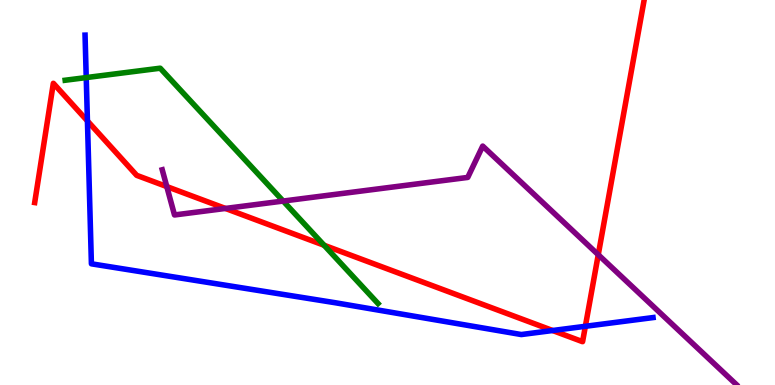[{'lines': ['blue', 'red'], 'intersections': [{'x': 1.13, 'y': 6.86}, {'x': 7.13, 'y': 1.42}, {'x': 7.55, 'y': 1.52}]}, {'lines': ['green', 'red'], 'intersections': [{'x': 4.18, 'y': 3.63}]}, {'lines': ['purple', 'red'], 'intersections': [{'x': 2.15, 'y': 5.15}, {'x': 2.91, 'y': 4.59}, {'x': 7.72, 'y': 3.38}]}, {'lines': ['blue', 'green'], 'intersections': [{'x': 1.11, 'y': 7.99}]}, {'lines': ['blue', 'purple'], 'intersections': []}, {'lines': ['green', 'purple'], 'intersections': [{'x': 3.65, 'y': 4.78}]}]